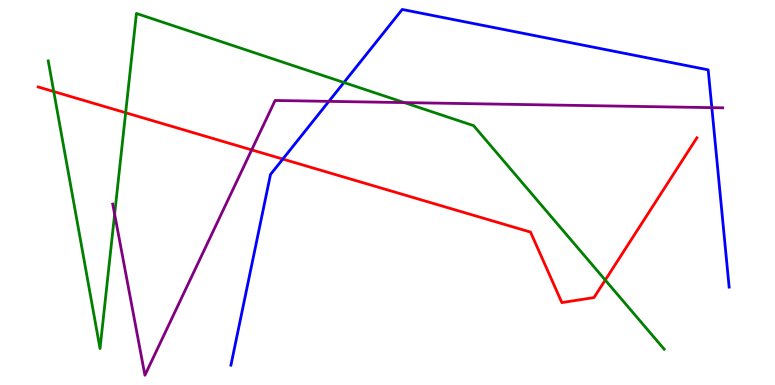[{'lines': ['blue', 'red'], 'intersections': [{'x': 3.65, 'y': 5.87}]}, {'lines': ['green', 'red'], 'intersections': [{'x': 0.694, 'y': 7.62}, {'x': 1.62, 'y': 7.07}, {'x': 7.81, 'y': 2.73}]}, {'lines': ['purple', 'red'], 'intersections': [{'x': 3.25, 'y': 6.11}]}, {'lines': ['blue', 'green'], 'intersections': [{'x': 4.44, 'y': 7.86}]}, {'lines': ['blue', 'purple'], 'intersections': [{'x': 4.24, 'y': 7.37}, {'x': 9.18, 'y': 7.2}]}, {'lines': ['green', 'purple'], 'intersections': [{'x': 1.48, 'y': 4.44}, {'x': 5.22, 'y': 7.34}]}]